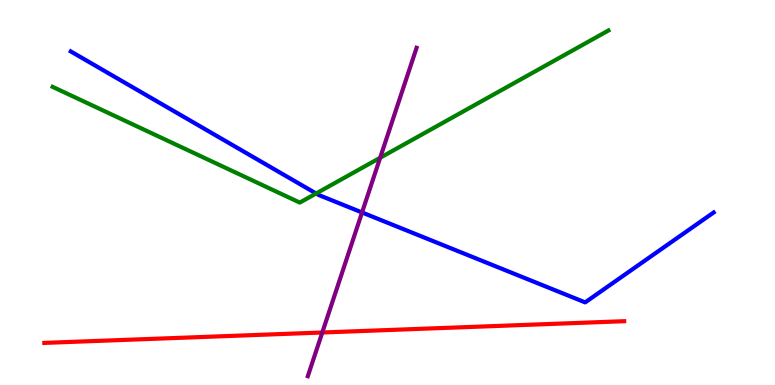[{'lines': ['blue', 'red'], 'intersections': []}, {'lines': ['green', 'red'], 'intersections': []}, {'lines': ['purple', 'red'], 'intersections': [{'x': 4.16, 'y': 1.36}]}, {'lines': ['blue', 'green'], 'intersections': [{'x': 4.08, 'y': 4.97}]}, {'lines': ['blue', 'purple'], 'intersections': [{'x': 4.67, 'y': 4.48}]}, {'lines': ['green', 'purple'], 'intersections': [{'x': 4.91, 'y': 5.9}]}]